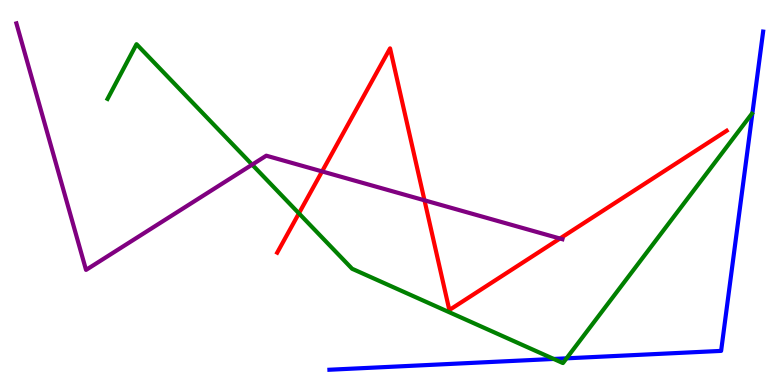[{'lines': ['blue', 'red'], 'intersections': []}, {'lines': ['green', 'red'], 'intersections': [{'x': 3.86, 'y': 4.46}]}, {'lines': ['purple', 'red'], 'intersections': [{'x': 4.16, 'y': 5.55}, {'x': 5.48, 'y': 4.8}, {'x': 7.23, 'y': 3.8}]}, {'lines': ['blue', 'green'], 'intersections': [{'x': 7.14, 'y': 0.677}, {'x': 7.31, 'y': 0.693}]}, {'lines': ['blue', 'purple'], 'intersections': []}, {'lines': ['green', 'purple'], 'intersections': [{'x': 3.25, 'y': 5.72}]}]